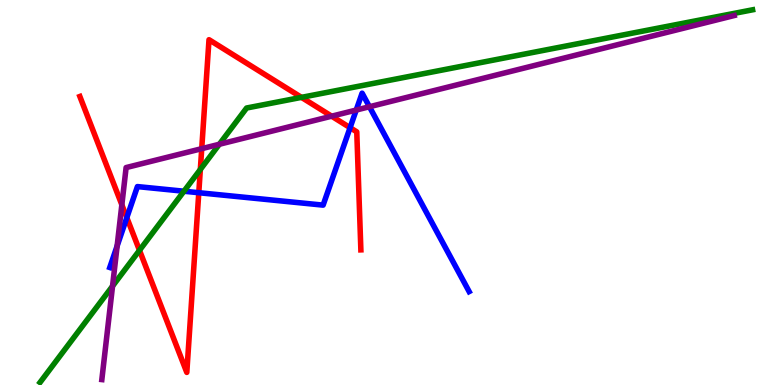[{'lines': ['blue', 'red'], 'intersections': [{'x': 1.64, 'y': 4.35}, {'x': 2.57, 'y': 4.99}, {'x': 4.52, 'y': 6.68}]}, {'lines': ['green', 'red'], 'intersections': [{'x': 1.8, 'y': 3.5}, {'x': 2.59, 'y': 5.6}, {'x': 3.89, 'y': 7.47}]}, {'lines': ['purple', 'red'], 'intersections': [{'x': 1.57, 'y': 4.68}, {'x': 2.6, 'y': 6.14}, {'x': 4.28, 'y': 6.98}]}, {'lines': ['blue', 'green'], 'intersections': [{'x': 2.37, 'y': 5.03}]}, {'lines': ['blue', 'purple'], 'intersections': [{'x': 1.51, 'y': 3.61}, {'x': 4.6, 'y': 7.14}, {'x': 4.77, 'y': 7.23}]}, {'lines': ['green', 'purple'], 'intersections': [{'x': 1.45, 'y': 2.57}, {'x': 2.83, 'y': 6.25}]}]